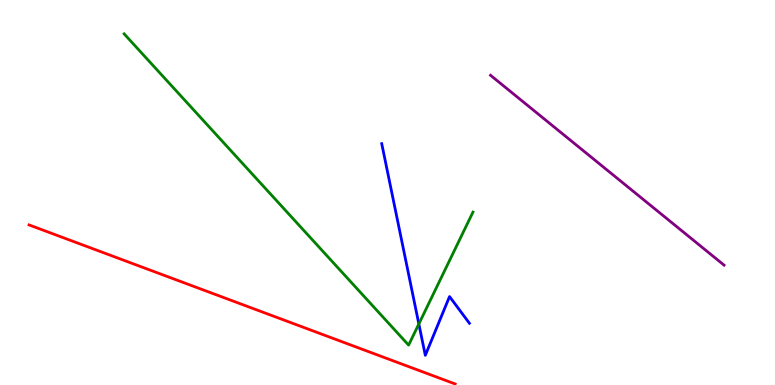[{'lines': ['blue', 'red'], 'intersections': []}, {'lines': ['green', 'red'], 'intersections': []}, {'lines': ['purple', 'red'], 'intersections': []}, {'lines': ['blue', 'green'], 'intersections': [{'x': 5.4, 'y': 1.59}]}, {'lines': ['blue', 'purple'], 'intersections': []}, {'lines': ['green', 'purple'], 'intersections': []}]